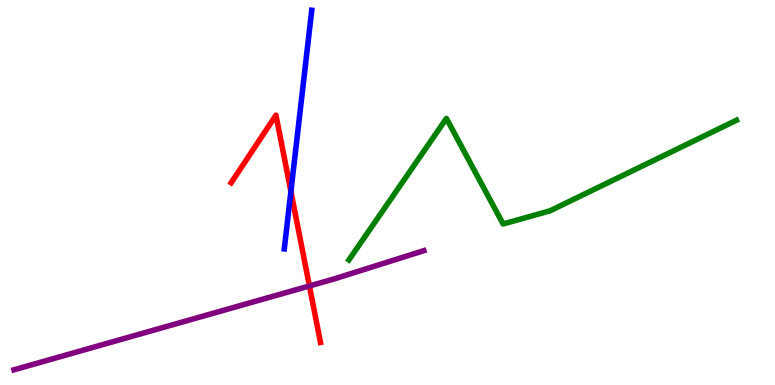[{'lines': ['blue', 'red'], 'intersections': [{'x': 3.75, 'y': 5.03}]}, {'lines': ['green', 'red'], 'intersections': []}, {'lines': ['purple', 'red'], 'intersections': [{'x': 3.99, 'y': 2.57}]}, {'lines': ['blue', 'green'], 'intersections': []}, {'lines': ['blue', 'purple'], 'intersections': []}, {'lines': ['green', 'purple'], 'intersections': []}]